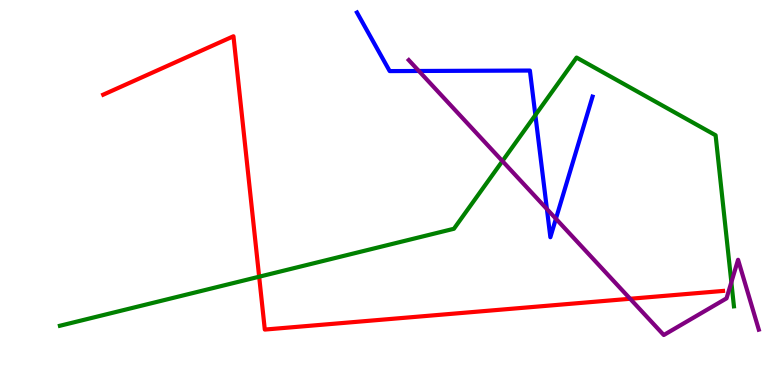[{'lines': ['blue', 'red'], 'intersections': []}, {'lines': ['green', 'red'], 'intersections': [{'x': 3.34, 'y': 2.81}]}, {'lines': ['purple', 'red'], 'intersections': [{'x': 8.13, 'y': 2.24}]}, {'lines': ['blue', 'green'], 'intersections': [{'x': 6.91, 'y': 7.01}]}, {'lines': ['blue', 'purple'], 'intersections': [{'x': 5.4, 'y': 8.16}, {'x': 7.06, 'y': 4.57}, {'x': 7.17, 'y': 4.32}]}, {'lines': ['green', 'purple'], 'intersections': [{'x': 6.48, 'y': 5.82}, {'x': 9.44, 'y': 2.67}]}]